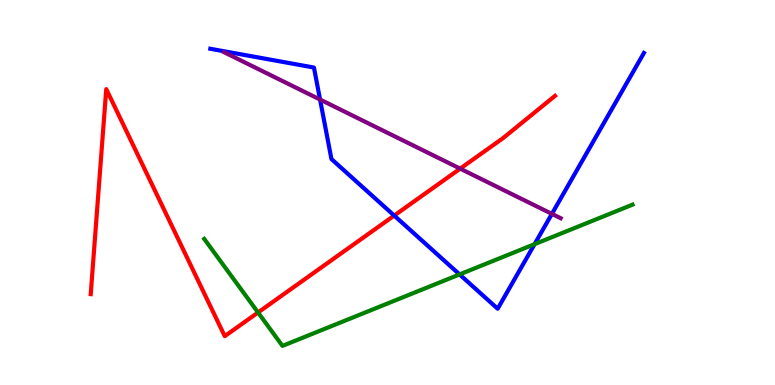[{'lines': ['blue', 'red'], 'intersections': [{'x': 5.09, 'y': 4.4}]}, {'lines': ['green', 'red'], 'intersections': [{'x': 3.33, 'y': 1.88}]}, {'lines': ['purple', 'red'], 'intersections': [{'x': 5.94, 'y': 5.62}]}, {'lines': ['blue', 'green'], 'intersections': [{'x': 5.93, 'y': 2.87}, {'x': 6.9, 'y': 3.66}]}, {'lines': ['blue', 'purple'], 'intersections': [{'x': 4.13, 'y': 7.41}, {'x': 7.12, 'y': 4.44}]}, {'lines': ['green', 'purple'], 'intersections': []}]